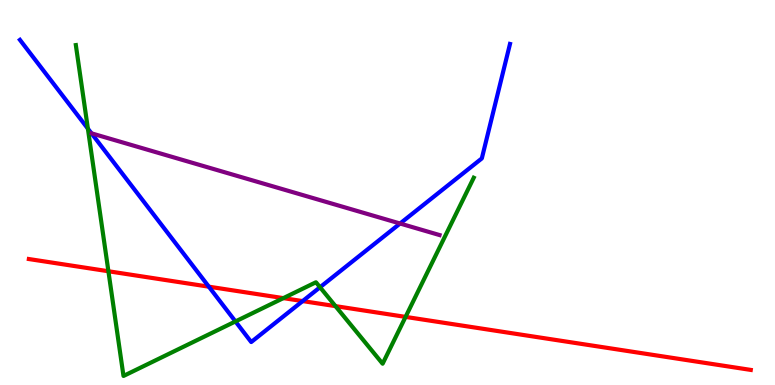[{'lines': ['blue', 'red'], 'intersections': [{'x': 2.69, 'y': 2.55}, {'x': 3.91, 'y': 2.18}]}, {'lines': ['green', 'red'], 'intersections': [{'x': 1.4, 'y': 2.95}, {'x': 3.66, 'y': 2.26}, {'x': 4.33, 'y': 2.05}, {'x': 5.23, 'y': 1.77}]}, {'lines': ['purple', 'red'], 'intersections': []}, {'lines': ['blue', 'green'], 'intersections': [{'x': 1.13, 'y': 6.66}, {'x': 3.04, 'y': 1.65}, {'x': 4.13, 'y': 2.54}]}, {'lines': ['blue', 'purple'], 'intersections': [{'x': 5.16, 'y': 4.19}]}, {'lines': ['green', 'purple'], 'intersections': []}]